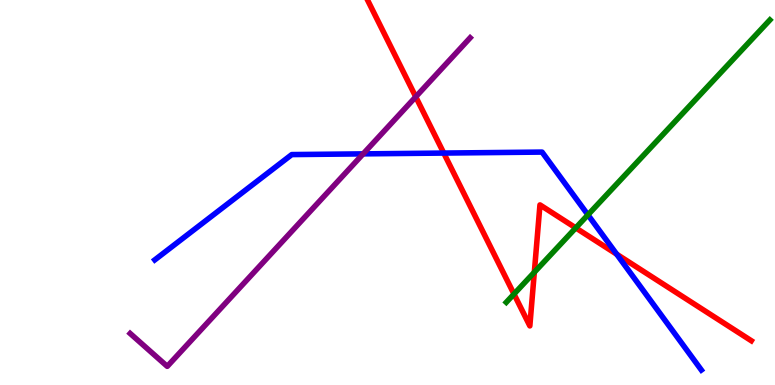[{'lines': ['blue', 'red'], 'intersections': [{'x': 5.73, 'y': 6.02}, {'x': 7.96, 'y': 3.4}]}, {'lines': ['green', 'red'], 'intersections': [{'x': 6.63, 'y': 2.36}, {'x': 6.89, 'y': 2.93}, {'x': 7.43, 'y': 4.08}]}, {'lines': ['purple', 'red'], 'intersections': [{'x': 5.36, 'y': 7.49}]}, {'lines': ['blue', 'green'], 'intersections': [{'x': 7.59, 'y': 4.42}]}, {'lines': ['blue', 'purple'], 'intersections': [{'x': 4.69, 'y': 6.0}]}, {'lines': ['green', 'purple'], 'intersections': []}]